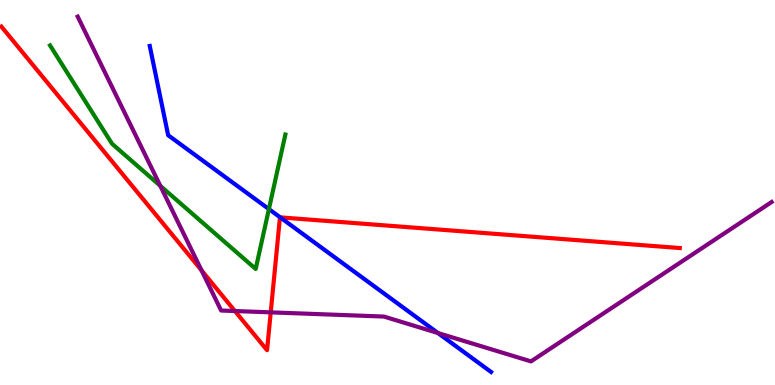[{'lines': ['blue', 'red'], 'intersections': [{'x': 3.62, 'y': 4.35}]}, {'lines': ['green', 'red'], 'intersections': []}, {'lines': ['purple', 'red'], 'intersections': [{'x': 2.6, 'y': 2.98}, {'x': 3.03, 'y': 1.92}, {'x': 3.49, 'y': 1.89}]}, {'lines': ['blue', 'green'], 'intersections': [{'x': 3.47, 'y': 4.57}]}, {'lines': ['blue', 'purple'], 'intersections': [{'x': 5.65, 'y': 1.35}]}, {'lines': ['green', 'purple'], 'intersections': [{'x': 2.07, 'y': 5.17}]}]